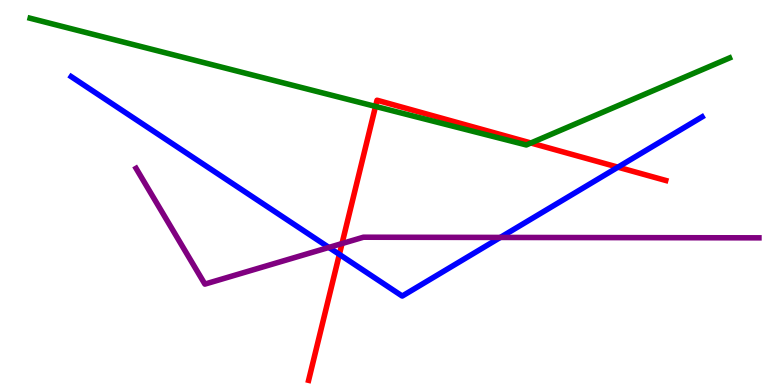[{'lines': ['blue', 'red'], 'intersections': [{'x': 4.38, 'y': 3.39}, {'x': 7.97, 'y': 5.66}]}, {'lines': ['green', 'red'], 'intersections': [{'x': 4.85, 'y': 7.24}, {'x': 6.85, 'y': 6.29}]}, {'lines': ['purple', 'red'], 'intersections': [{'x': 4.41, 'y': 3.67}]}, {'lines': ['blue', 'green'], 'intersections': []}, {'lines': ['blue', 'purple'], 'intersections': [{'x': 4.24, 'y': 3.57}, {'x': 6.46, 'y': 3.83}]}, {'lines': ['green', 'purple'], 'intersections': []}]